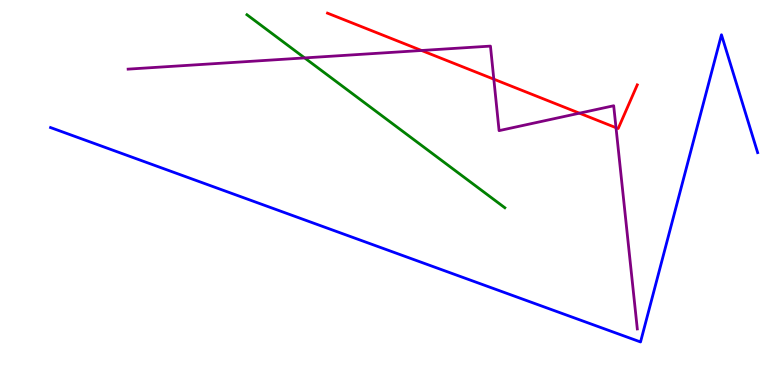[{'lines': ['blue', 'red'], 'intersections': []}, {'lines': ['green', 'red'], 'intersections': []}, {'lines': ['purple', 'red'], 'intersections': [{'x': 5.44, 'y': 8.69}, {'x': 6.37, 'y': 7.94}, {'x': 7.48, 'y': 7.06}, {'x': 7.95, 'y': 6.68}]}, {'lines': ['blue', 'green'], 'intersections': []}, {'lines': ['blue', 'purple'], 'intersections': []}, {'lines': ['green', 'purple'], 'intersections': [{'x': 3.93, 'y': 8.5}]}]